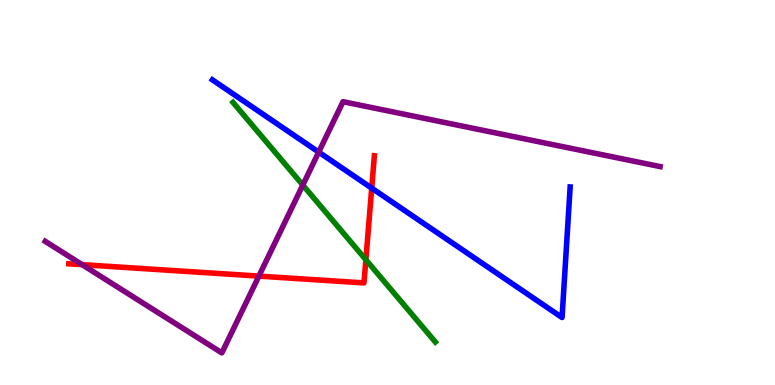[{'lines': ['blue', 'red'], 'intersections': [{'x': 4.8, 'y': 5.11}]}, {'lines': ['green', 'red'], 'intersections': [{'x': 4.72, 'y': 3.25}]}, {'lines': ['purple', 'red'], 'intersections': [{'x': 1.06, 'y': 3.13}, {'x': 3.34, 'y': 2.83}]}, {'lines': ['blue', 'green'], 'intersections': []}, {'lines': ['blue', 'purple'], 'intersections': [{'x': 4.11, 'y': 6.05}]}, {'lines': ['green', 'purple'], 'intersections': [{'x': 3.91, 'y': 5.19}]}]